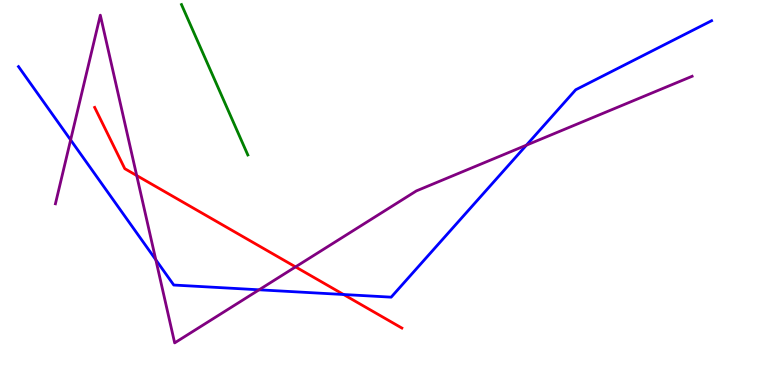[{'lines': ['blue', 'red'], 'intersections': [{'x': 4.43, 'y': 2.35}]}, {'lines': ['green', 'red'], 'intersections': []}, {'lines': ['purple', 'red'], 'intersections': [{'x': 1.76, 'y': 5.44}, {'x': 3.81, 'y': 3.07}]}, {'lines': ['blue', 'green'], 'intersections': []}, {'lines': ['blue', 'purple'], 'intersections': [{'x': 0.911, 'y': 6.37}, {'x': 2.01, 'y': 3.25}, {'x': 3.34, 'y': 2.47}, {'x': 6.79, 'y': 6.23}]}, {'lines': ['green', 'purple'], 'intersections': []}]